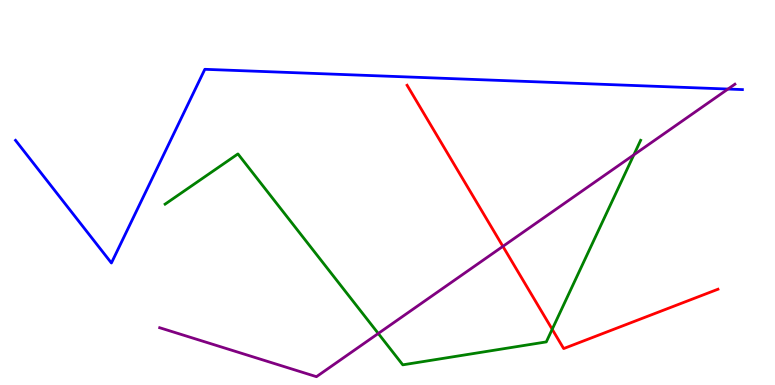[{'lines': ['blue', 'red'], 'intersections': []}, {'lines': ['green', 'red'], 'intersections': [{'x': 7.13, 'y': 1.45}]}, {'lines': ['purple', 'red'], 'intersections': [{'x': 6.49, 'y': 3.6}]}, {'lines': ['blue', 'green'], 'intersections': []}, {'lines': ['blue', 'purple'], 'intersections': [{'x': 9.39, 'y': 7.69}]}, {'lines': ['green', 'purple'], 'intersections': [{'x': 4.88, 'y': 1.34}, {'x': 8.18, 'y': 5.98}]}]